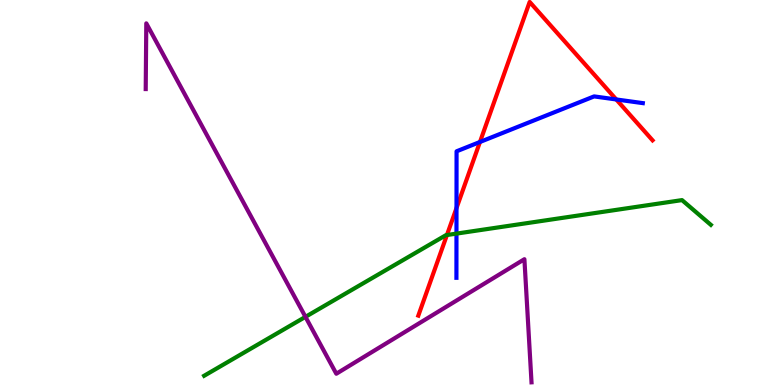[{'lines': ['blue', 'red'], 'intersections': [{'x': 5.89, 'y': 4.6}, {'x': 6.19, 'y': 6.31}, {'x': 7.95, 'y': 7.42}]}, {'lines': ['green', 'red'], 'intersections': [{'x': 5.77, 'y': 3.9}]}, {'lines': ['purple', 'red'], 'intersections': []}, {'lines': ['blue', 'green'], 'intersections': [{'x': 5.89, 'y': 3.93}]}, {'lines': ['blue', 'purple'], 'intersections': []}, {'lines': ['green', 'purple'], 'intersections': [{'x': 3.94, 'y': 1.77}]}]